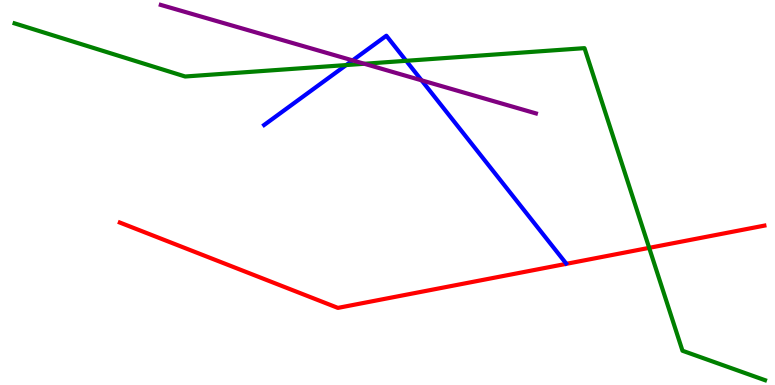[{'lines': ['blue', 'red'], 'intersections': []}, {'lines': ['green', 'red'], 'intersections': [{'x': 8.38, 'y': 3.56}]}, {'lines': ['purple', 'red'], 'intersections': []}, {'lines': ['blue', 'green'], 'intersections': [{'x': 4.47, 'y': 8.31}, {'x': 5.24, 'y': 8.42}]}, {'lines': ['blue', 'purple'], 'intersections': [{'x': 4.55, 'y': 8.43}, {'x': 5.44, 'y': 7.91}]}, {'lines': ['green', 'purple'], 'intersections': [{'x': 4.7, 'y': 8.34}]}]